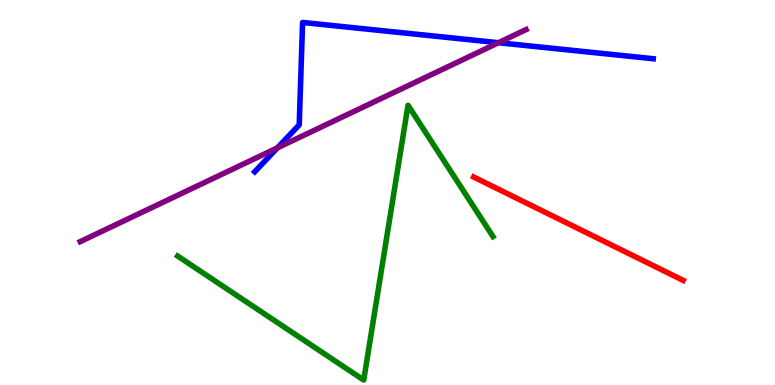[{'lines': ['blue', 'red'], 'intersections': []}, {'lines': ['green', 'red'], 'intersections': []}, {'lines': ['purple', 'red'], 'intersections': []}, {'lines': ['blue', 'green'], 'intersections': []}, {'lines': ['blue', 'purple'], 'intersections': [{'x': 3.58, 'y': 6.16}, {'x': 6.43, 'y': 8.89}]}, {'lines': ['green', 'purple'], 'intersections': []}]